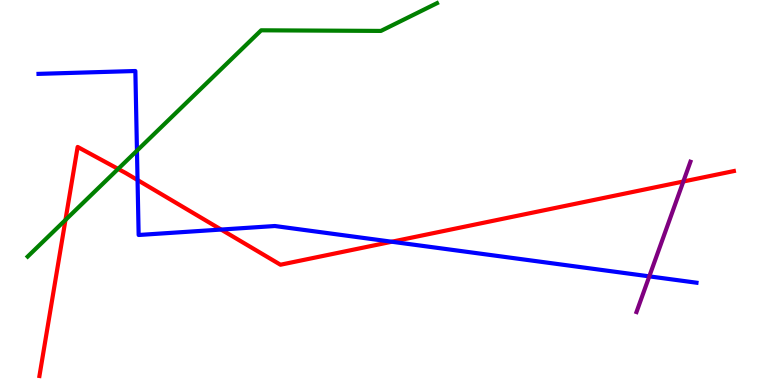[{'lines': ['blue', 'red'], 'intersections': [{'x': 1.77, 'y': 5.32}, {'x': 2.85, 'y': 4.04}, {'x': 5.06, 'y': 3.72}]}, {'lines': ['green', 'red'], 'intersections': [{'x': 0.845, 'y': 4.29}, {'x': 1.52, 'y': 5.61}]}, {'lines': ['purple', 'red'], 'intersections': [{'x': 8.82, 'y': 5.29}]}, {'lines': ['blue', 'green'], 'intersections': [{'x': 1.77, 'y': 6.09}]}, {'lines': ['blue', 'purple'], 'intersections': [{'x': 8.38, 'y': 2.82}]}, {'lines': ['green', 'purple'], 'intersections': []}]